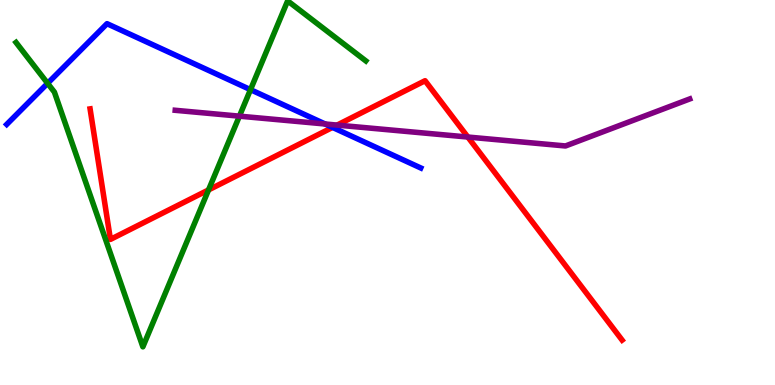[{'lines': ['blue', 'red'], 'intersections': [{'x': 4.29, 'y': 6.69}]}, {'lines': ['green', 'red'], 'intersections': [{'x': 2.69, 'y': 5.07}]}, {'lines': ['purple', 'red'], 'intersections': [{'x': 4.35, 'y': 6.75}, {'x': 6.04, 'y': 6.44}]}, {'lines': ['blue', 'green'], 'intersections': [{'x': 0.614, 'y': 7.84}, {'x': 3.23, 'y': 7.67}]}, {'lines': ['blue', 'purple'], 'intersections': [{'x': 4.2, 'y': 6.78}]}, {'lines': ['green', 'purple'], 'intersections': [{'x': 3.09, 'y': 6.98}]}]